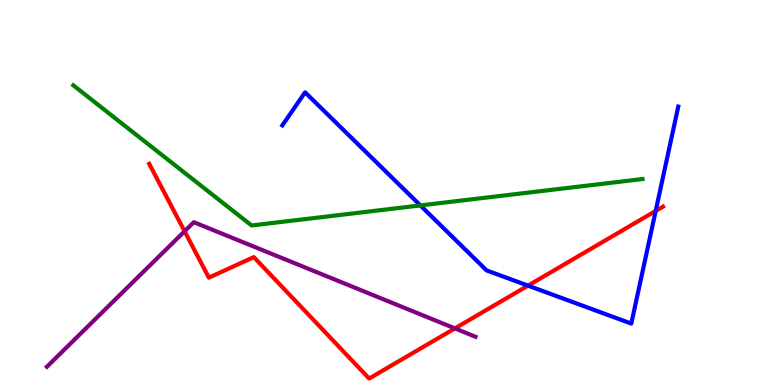[{'lines': ['blue', 'red'], 'intersections': [{'x': 6.81, 'y': 2.58}, {'x': 8.46, 'y': 4.52}]}, {'lines': ['green', 'red'], 'intersections': []}, {'lines': ['purple', 'red'], 'intersections': [{'x': 2.38, 'y': 3.99}, {'x': 5.87, 'y': 1.47}]}, {'lines': ['blue', 'green'], 'intersections': [{'x': 5.42, 'y': 4.66}]}, {'lines': ['blue', 'purple'], 'intersections': []}, {'lines': ['green', 'purple'], 'intersections': []}]